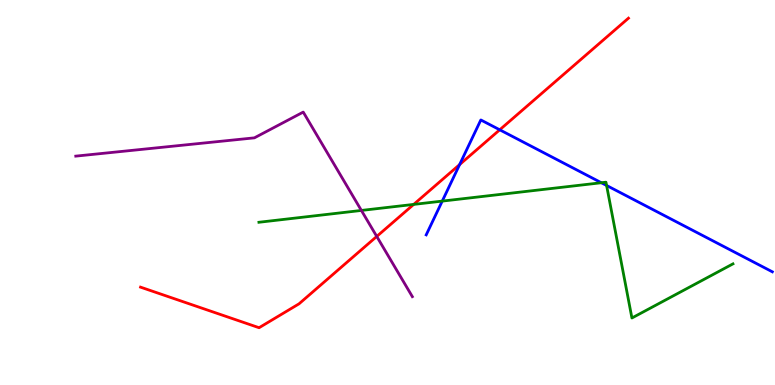[{'lines': ['blue', 'red'], 'intersections': [{'x': 5.93, 'y': 5.73}, {'x': 6.45, 'y': 6.63}]}, {'lines': ['green', 'red'], 'intersections': [{'x': 5.34, 'y': 4.69}]}, {'lines': ['purple', 'red'], 'intersections': [{'x': 4.86, 'y': 3.86}]}, {'lines': ['blue', 'green'], 'intersections': [{'x': 5.71, 'y': 4.78}, {'x': 7.76, 'y': 5.25}, {'x': 7.83, 'y': 5.18}]}, {'lines': ['blue', 'purple'], 'intersections': []}, {'lines': ['green', 'purple'], 'intersections': [{'x': 4.66, 'y': 4.53}]}]